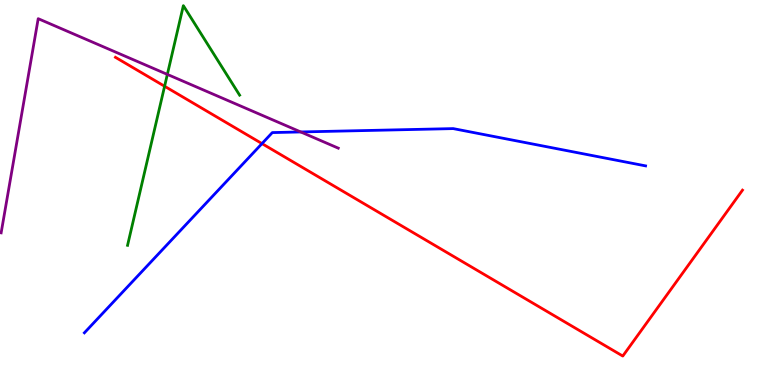[{'lines': ['blue', 'red'], 'intersections': [{'x': 3.38, 'y': 6.27}]}, {'lines': ['green', 'red'], 'intersections': [{'x': 2.12, 'y': 7.76}]}, {'lines': ['purple', 'red'], 'intersections': []}, {'lines': ['blue', 'green'], 'intersections': []}, {'lines': ['blue', 'purple'], 'intersections': [{'x': 3.88, 'y': 6.57}]}, {'lines': ['green', 'purple'], 'intersections': [{'x': 2.16, 'y': 8.07}]}]